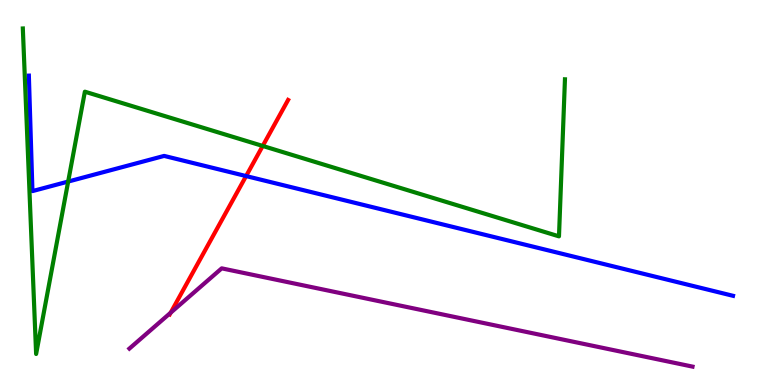[{'lines': ['blue', 'red'], 'intersections': [{'x': 3.18, 'y': 5.43}]}, {'lines': ['green', 'red'], 'intersections': [{'x': 3.39, 'y': 6.21}]}, {'lines': ['purple', 'red'], 'intersections': [{'x': 2.2, 'y': 1.88}]}, {'lines': ['blue', 'green'], 'intersections': [{'x': 0.88, 'y': 5.28}]}, {'lines': ['blue', 'purple'], 'intersections': []}, {'lines': ['green', 'purple'], 'intersections': []}]